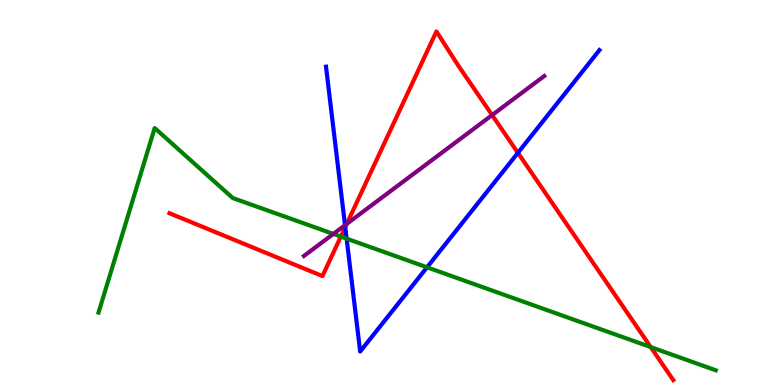[{'lines': ['blue', 'red'], 'intersections': [{'x': 4.45, 'y': 4.1}, {'x': 6.68, 'y': 6.03}]}, {'lines': ['green', 'red'], 'intersections': [{'x': 4.4, 'y': 3.86}, {'x': 8.4, 'y': 0.985}]}, {'lines': ['purple', 'red'], 'intersections': [{'x': 4.47, 'y': 4.19}, {'x': 6.35, 'y': 7.01}]}, {'lines': ['blue', 'green'], 'intersections': [{'x': 4.47, 'y': 3.8}, {'x': 5.51, 'y': 3.06}]}, {'lines': ['blue', 'purple'], 'intersections': [{'x': 4.45, 'y': 4.15}]}, {'lines': ['green', 'purple'], 'intersections': [{'x': 4.3, 'y': 3.92}]}]